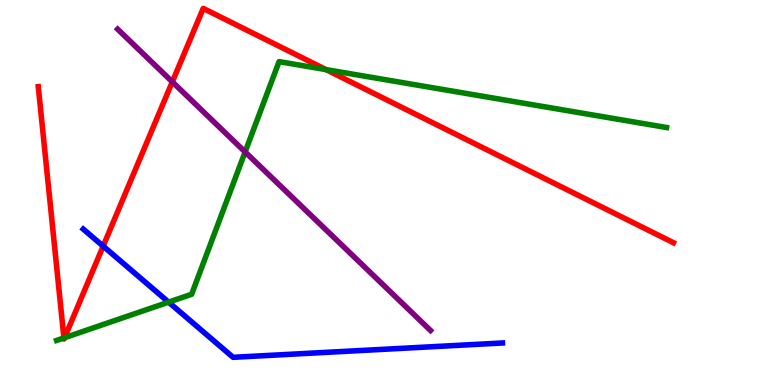[{'lines': ['blue', 'red'], 'intersections': [{'x': 1.33, 'y': 3.61}]}, {'lines': ['green', 'red'], 'intersections': [{'x': 0.825, 'y': 1.22}, {'x': 0.833, 'y': 1.23}, {'x': 4.21, 'y': 8.19}]}, {'lines': ['purple', 'red'], 'intersections': [{'x': 2.22, 'y': 7.87}]}, {'lines': ['blue', 'green'], 'intersections': [{'x': 2.18, 'y': 2.15}]}, {'lines': ['blue', 'purple'], 'intersections': []}, {'lines': ['green', 'purple'], 'intersections': [{'x': 3.16, 'y': 6.05}]}]